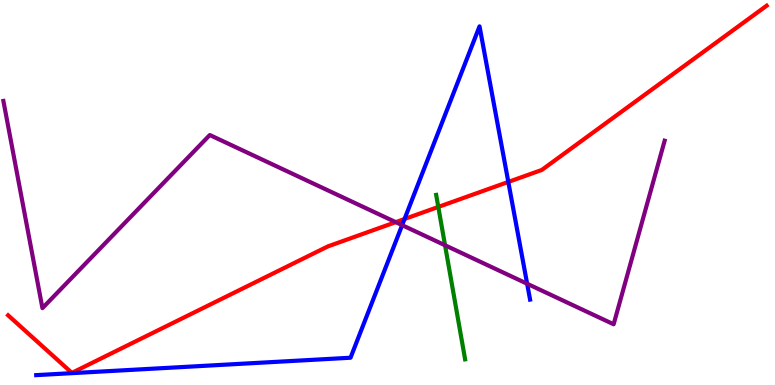[{'lines': ['blue', 'red'], 'intersections': [{'x': 5.22, 'y': 4.31}, {'x': 6.56, 'y': 5.27}]}, {'lines': ['green', 'red'], 'intersections': [{'x': 5.66, 'y': 4.62}]}, {'lines': ['purple', 'red'], 'intersections': [{'x': 5.11, 'y': 4.23}]}, {'lines': ['blue', 'green'], 'intersections': []}, {'lines': ['blue', 'purple'], 'intersections': [{'x': 5.19, 'y': 4.15}, {'x': 6.8, 'y': 2.63}]}, {'lines': ['green', 'purple'], 'intersections': [{'x': 5.74, 'y': 3.63}]}]